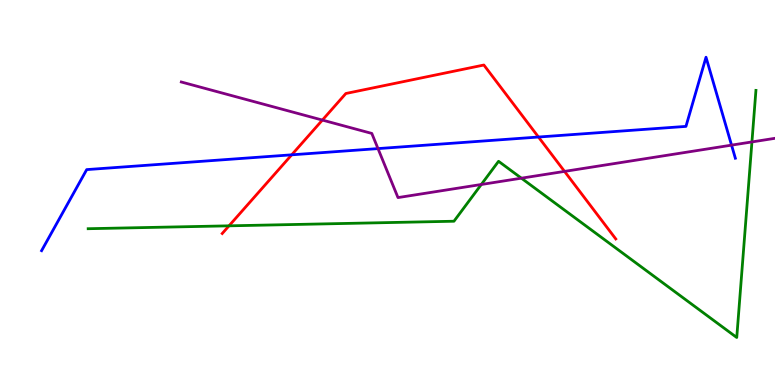[{'lines': ['blue', 'red'], 'intersections': [{'x': 3.76, 'y': 5.98}, {'x': 6.95, 'y': 6.44}]}, {'lines': ['green', 'red'], 'intersections': [{'x': 2.95, 'y': 4.13}]}, {'lines': ['purple', 'red'], 'intersections': [{'x': 4.16, 'y': 6.88}, {'x': 7.28, 'y': 5.55}]}, {'lines': ['blue', 'green'], 'intersections': []}, {'lines': ['blue', 'purple'], 'intersections': [{'x': 4.88, 'y': 6.14}, {'x': 9.44, 'y': 6.23}]}, {'lines': ['green', 'purple'], 'intersections': [{'x': 6.21, 'y': 5.21}, {'x': 6.73, 'y': 5.37}, {'x': 9.7, 'y': 6.31}]}]